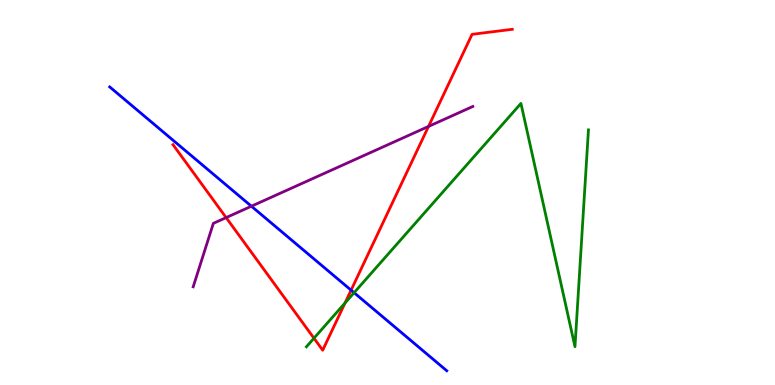[{'lines': ['blue', 'red'], 'intersections': [{'x': 4.53, 'y': 2.46}]}, {'lines': ['green', 'red'], 'intersections': [{'x': 4.05, 'y': 1.22}, {'x': 4.45, 'y': 2.13}]}, {'lines': ['purple', 'red'], 'intersections': [{'x': 2.92, 'y': 4.35}, {'x': 5.53, 'y': 6.72}]}, {'lines': ['blue', 'green'], 'intersections': [{'x': 4.57, 'y': 2.4}]}, {'lines': ['blue', 'purple'], 'intersections': [{'x': 3.24, 'y': 4.64}]}, {'lines': ['green', 'purple'], 'intersections': []}]